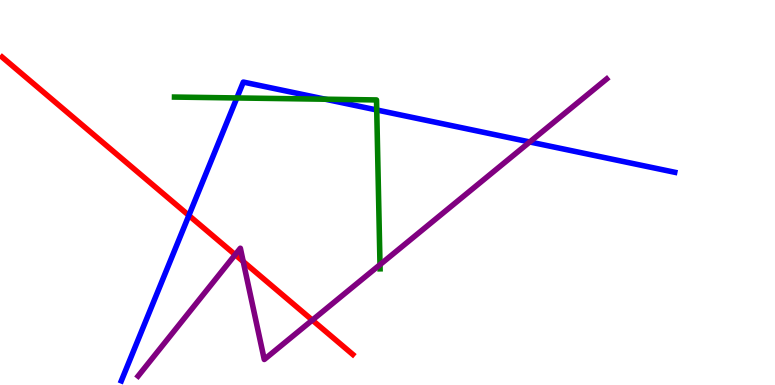[{'lines': ['blue', 'red'], 'intersections': [{'x': 2.44, 'y': 4.4}]}, {'lines': ['green', 'red'], 'intersections': []}, {'lines': ['purple', 'red'], 'intersections': [{'x': 3.03, 'y': 3.38}, {'x': 3.14, 'y': 3.21}, {'x': 4.03, 'y': 1.69}]}, {'lines': ['blue', 'green'], 'intersections': [{'x': 3.06, 'y': 7.46}, {'x': 4.2, 'y': 7.42}, {'x': 4.86, 'y': 7.14}]}, {'lines': ['blue', 'purple'], 'intersections': [{'x': 6.84, 'y': 6.31}]}, {'lines': ['green', 'purple'], 'intersections': [{'x': 4.9, 'y': 3.13}]}]